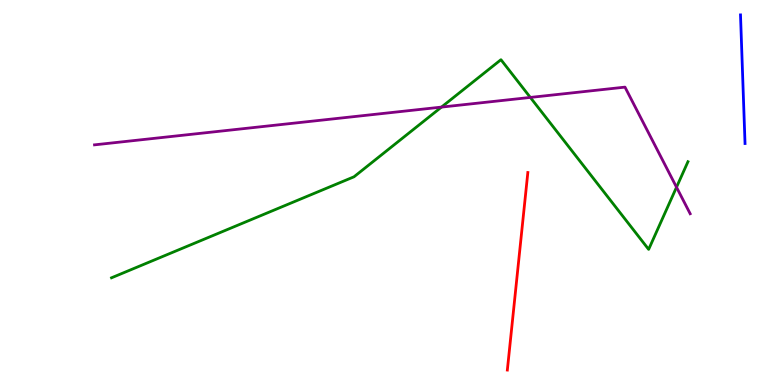[{'lines': ['blue', 'red'], 'intersections': []}, {'lines': ['green', 'red'], 'intersections': []}, {'lines': ['purple', 'red'], 'intersections': []}, {'lines': ['blue', 'green'], 'intersections': []}, {'lines': ['blue', 'purple'], 'intersections': []}, {'lines': ['green', 'purple'], 'intersections': [{'x': 5.7, 'y': 7.22}, {'x': 6.84, 'y': 7.47}, {'x': 8.73, 'y': 5.14}]}]